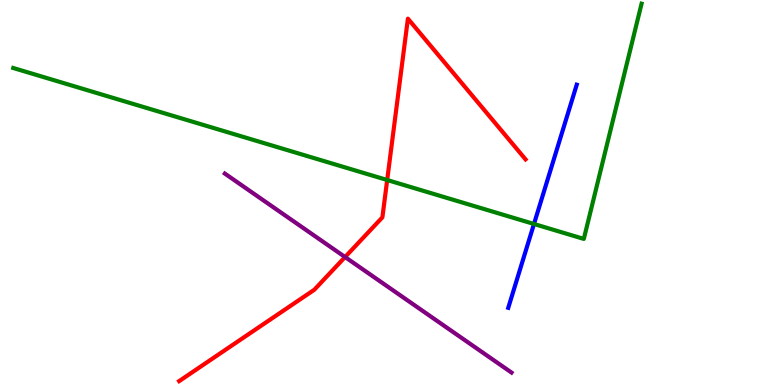[{'lines': ['blue', 'red'], 'intersections': []}, {'lines': ['green', 'red'], 'intersections': [{'x': 5.0, 'y': 5.32}]}, {'lines': ['purple', 'red'], 'intersections': [{'x': 4.45, 'y': 3.32}]}, {'lines': ['blue', 'green'], 'intersections': [{'x': 6.89, 'y': 4.18}]}, {'lines': ['blue', 'purple'], 'intersections': []}, {'lines': ['green', 'purple'], 'intersections': []}]